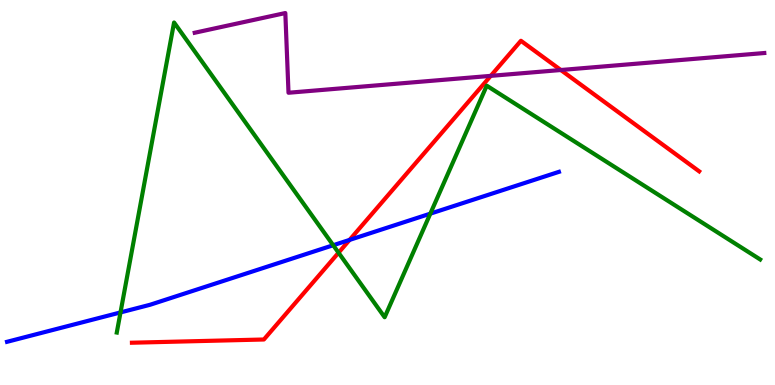[{'lines': ['blue', 'red'], 'intersections': [{'x': 4.51, 'y': 3.77}]}, {'lines': ['green', 'red'], 'intersections': [{'x': 4.37, 'y': 3.44}]}, {'lines': ['purple', 'red'], 'intersections': [{'x': 6.33, 'y': 8.03}, {'x': 7.24, 'y': 8.18}]}, {'lines': ['blue', 'green'], 'intersections': [{'x': 1.55, 'y': 1.89}, {'x': 4.3, 'y': 3.63}, {'x': 5.55, 'y': 4.45}]}, {'lines': ['blue', 'purple'], 'intersections': []}, {'lines': ['green', 'purple'], 'intersections': []}]